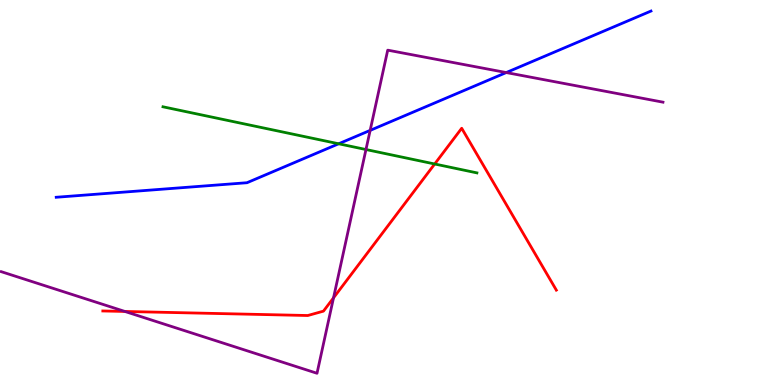[{'lines': ['blue', 'red'], 'intersections': []}, {'lines': ['green', 'red'], 'intersections': [{'x': 5.61, 'y': 5.74}]}, {'lines': ['purple', 'red'], 'intersections': [{'x': 1.61, 'y': 1.91}, {'x': 4.3, 'y': 2.26}]}, {'lines': ['blue', 'green'], 'intersections': [{'x': 4.37, 'y': 6.27}]}, {'lines': ['blue', 'purple'], 'intersections': [{'x': 4.78, 'y': 6.61}, {'x': 6.53, 'y': 8.12}]}, {'lines': ['green', 'purple'], 'intersections': [{'x': 4.72, 'y': 6.12}]}]